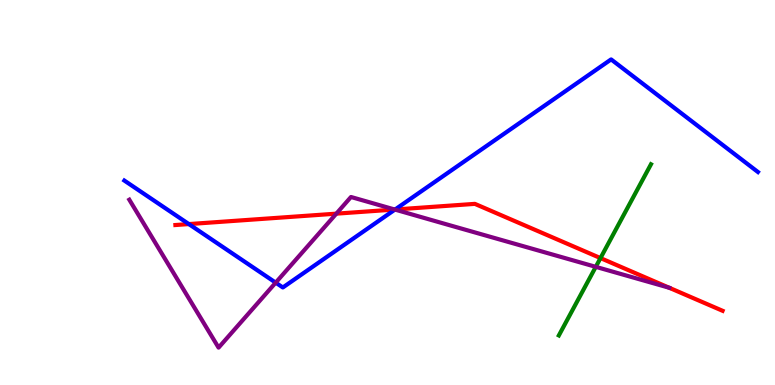[{'lines': ['blue', 'red'], 'intersections': [{'x': 2.44, 'y': 4.18}, {'x': 5.1, 'y': 4.56}]}, {'lines': ['green', 'red'], 'intersections': [{'x': 7.75, 'y': 3.3}]}, {'lines': ['purple', 'red'], 'intersections': [{'x': 4.34, 'y': 4.45}, {'x': 5.09, 'y': 4.56}, {'x': 8.64, 'y': 2.53}]}, {'lines': ['blue', 'green'], 'intersections': []}, {'lines': ['blue', 'purple'], 'intersections': [{'x': 3.56, 'y': 2.66}, {'x': 5.1, 'y': 4.56}]}, {'lines': ['green', 'purple'], 'intersections': [{'x': 7.69, 'y': 3.07}]}]